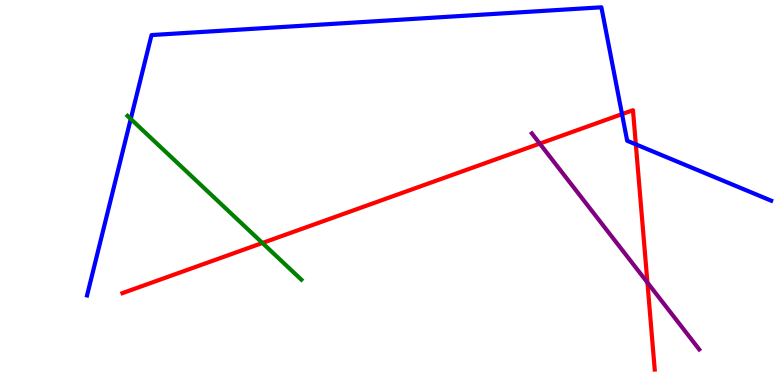[{'lines': ['blue', 'red'], 'intersections': [{'x': 8.03, 'y': 7.04}, {'x': 8.2, 'y': 6.25}]}, {'lines': ['green', 'red'], 'intersections': [{'x': 3.39, 'y': 3.69}]}, {'lines': ['purple', 'red'], 'intersections': [{'x': 6.96, 'y': 6.27}, {'x': 8.35, 'y': 2.66}]}, {'lines': ['blue', 'green'], 'intersections': [{'x': 1.69, 'y': 6.91}]}, {'lines': ['blue', 'purple'], 'intersections': []}, {'lines': ['green', 'purple'], 'intersections': []}]